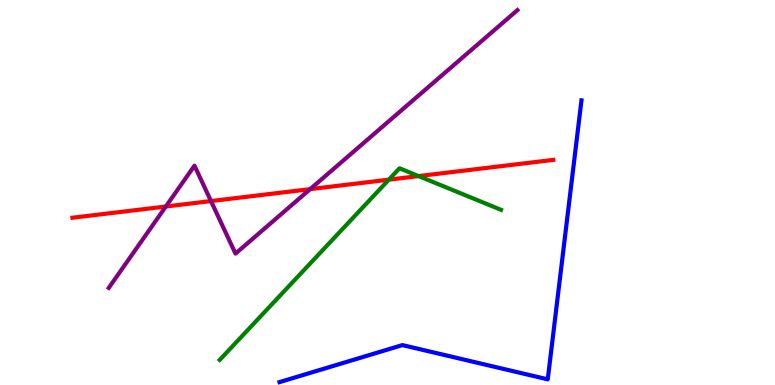[{'lines': ['blue', 'red'], 'intersections': []}, {'lines': ['green', 'red'], 'intersections': [{'x': 5.02, 'y': 5.33}, {'x': 5.4, 'y': 5.43}]}, {'lines': ['purple', 'red'], 'intersections': [{'x': 2.14, 'y': 4.64}, {'x': 2.72, 'y': 4.78}, {'x': 4.0, 'y': 5.09}]}, {'lines': ['blue', 'green'], 'intersections': []}, {'lines': ['blue', 'purple'], 'intersections': []}, {'lines': ['green', 'purple'], 'intersections': []}]